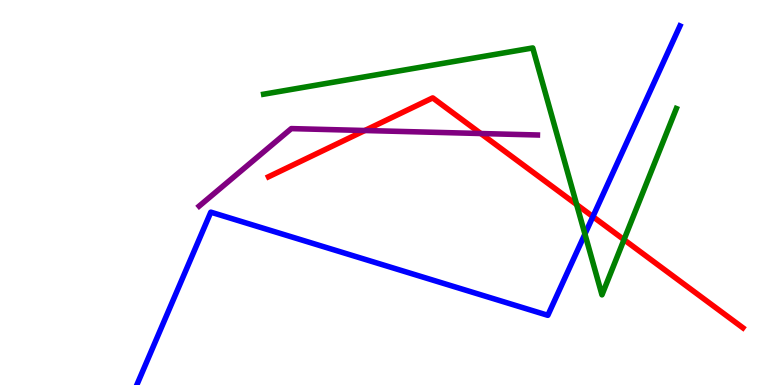[{'lines': ['blue', 'red'], 'intersections': [{'x': 7.65, 'y': 4.37}]}, {'lines': ['green', 'red'], 'intersections': [{'x': 7.44, 'y': 4.69}, {'x': 8.05, 'y': 3.77}]}, {'lines': ['purple', 'red'], 'intersections': [{'x': 4.71, 'y': 6.61}, {'x': 6.2, 'y': 6.53}]}, {'lines': ['blue', 'green'], 'intersections': [{'x': 7.55, 'y': 3.92}]}, {'lines': ['blue', 'purple'], 'intersections': []}, {'lines': ['green', 'purple'], 'intersections': []}]